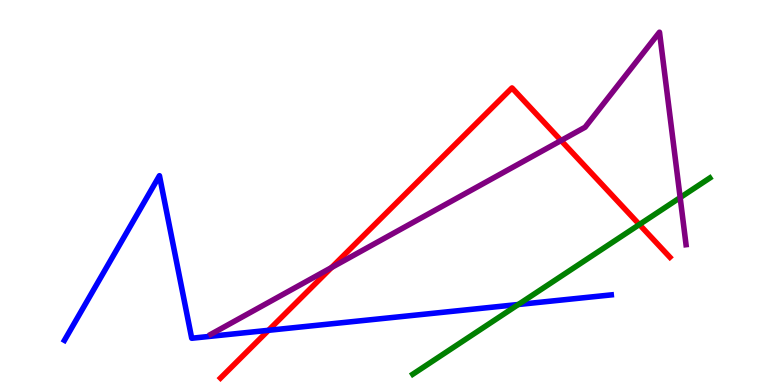[{'lines': ['blue', 'red'], 'intersections': [{'x': 3.46, 'y': 1.42}]}, {'lines': ['green', 'red'], 'intersections': [{'x': 8.25, 'y': 4.17}]}, {'lines': ['purple', 'red'], 'intersections': [{'x': 4.28, 'y': 3.05}, {'x': 7.24, 'y': 6.35}]}, {'lines': ['blue', 'green'], 'intersections': [{'x': 6.69, 'y': 2.09}]}, {'lines': ['blue', 'purple'], 'intersections': []}, {'lines': ['green', 'purple'], 'intersections': [{'x': 8.78, 'y': 4.87}]}]